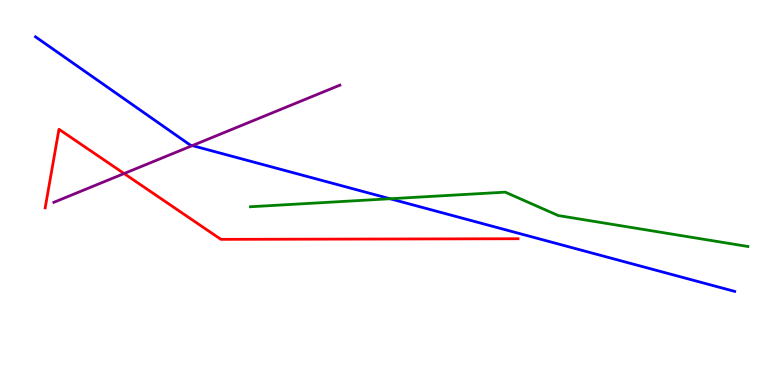[{'lines': ['blue', 'red'], 'intersections': []}, {'lines': ['green', 'red'], 'intersections': []}, {'lines': ['purple', 'red'], 'intersections': [{'x': 1.6, 'y': 5.49}]}, {'lines': ['blue', 'green'], 'intersections': [{'x': 5.03, 'y': 4.84}]}, {'lines': ['blue', 'purple'], 'intersections': [{'x': 2.48, 'y': 6.22}]}, {'lines': ['green', 'purple'], 'intersections': []}]